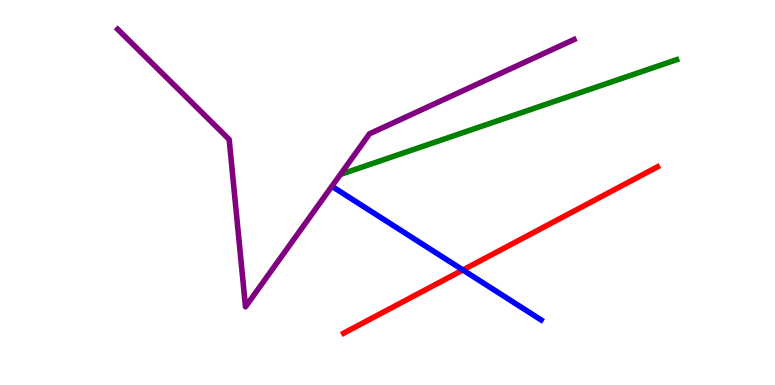[{'lines': ['blue', 'red'], 'intersections': [{'x': 5.97, 'y': 2.99}]}, {'lines': ['green', 'red'], 'intersections': []}, {'lines': ['purple', 'red'], 'intersections': []}, {'lines': ['blue', 'green'], 'intersections': []}, {'lines': ['blue', 'purple'], 'intersections': []}, {'lines': ['green', 'purple'], 'intersections': []}]